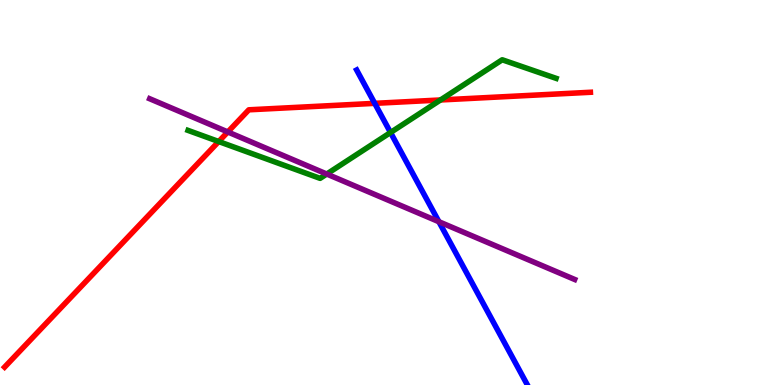[{'lines': ['blue', 'red'], 'intersections': [{'x': 4.84, 'y': 7.32}]}, {'lines': ['green', 'red'], 'intersections': [{'x': 2.82, 'y': 6.32}, {'x': 5.68, 'y': 7.4}]}, {'lines': ['purple', 'red'], 'intersections': [{'x': 2.94, 'y': 6.57}]}, {'lines': ['blue', 'green'], 'intersections': [{'x': 5.04, 'y': 6.56}]}, {'lines': ['blue', 'purple'], 'intersections': [{'x': 5.66, 'y': 4.24}]}, {'lines': ['green', 'purple'], 'intersections': [{'x': 4.22, 'y': 5.48}]}]